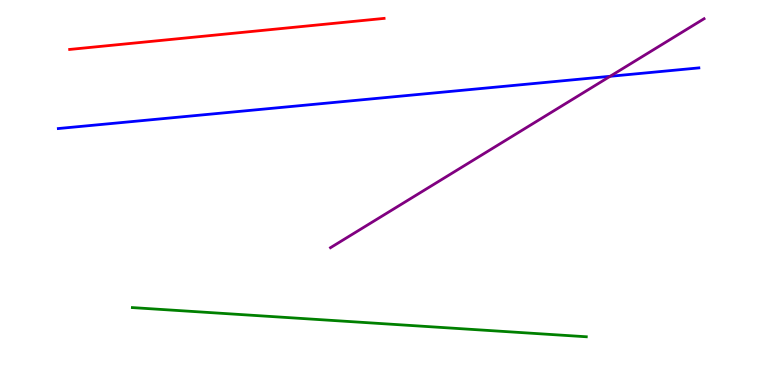[{'lines': ['blue', 'red'], 'intersections': []}, {'lines': ['green', 'red'], 'intersections': []}, {'lines': ['purple', 'red'], 'intersections': []}, {'lines': ['blue', 'green'], 'intersections': []}, {'lines': ['blue', 'purple'], 'intersections': [{'x': 7.87, 'y': 8.02}]}, {'lines': ['green', 'purple'], 'intersections': []}]